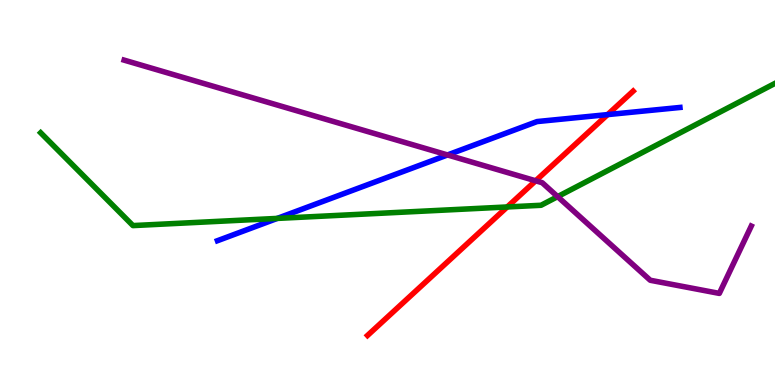[{'lines': ['blue', 'red'], 'intersections': [{'x': 7.84, 'y': 7.02}]}, {'lines': ['green', 'red'], 'intersections': [{'x': 6.54, 'y': 4.62}]}, {'lines': ['purple', 'red'], 'intersections': [{'x': 6.91, 'y': 5.3}]}, {'lines': ['blue', 'green'], 'intersections': [{'x': 3.58, 'y': 4.33}]}, {'lines': ['blue', 'purple'], 'intersections': [{'x': 5.77, 'y': 5.98}]}, {'lines': ['green', 'purple'], 'intersections': [{'x': 7.2, 'y': 4.89}]}]